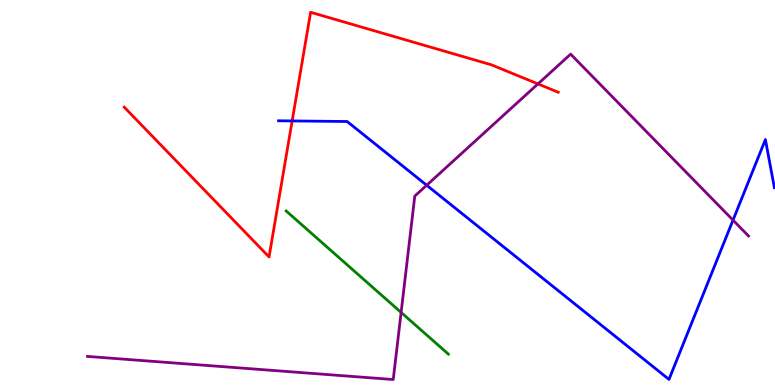[{'lines': ['blue', 'red'], 'intersections': [{'x': 3.77, 'y': 6.86}]}, {'lines': ['green', 'red'], 'intersections': []}, {'lines': ['purple', 'red'], 'intersections': [{'x': 6.94, 'y': 7.82}]}, {'lines': ['blue', 'green'], 'intersections': []}, {'lines': ['blue', 'purple'], 'intersections': [{'x': 5.51, 'y': 5.19}, {'x': 9.46, 'y': 4.28}]}, {'lines': ['green', 'purple'], 'intersections': [{'x': 5.18, 'y': 1.89}]}]